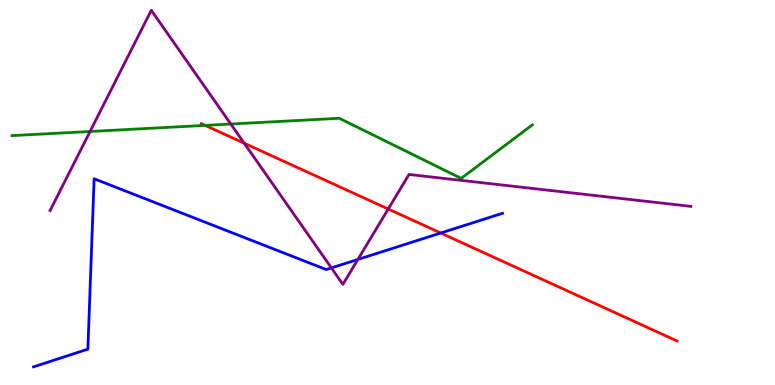[{'lines': ['blue', 'red'], 'intersections': [{'x': 5.69, 'y': 3.95}]}, {'lines': ['green', 'red'], 'intersections': [{'x': 2.65, 'y': 6.74}]}, {'lines': ['purple', 'red'], 'intersections': [{'x': 3.15, 'y': 6.28}, {'x': 5.01, 'y': 4.57}]}, {'lines': ['blue', 'green'], 'intersections': []}, {'lines': ['blue', 'purple'], 'intersections': [{'x': 4.28, 'y': 3.04}, {'x': 4.62, 'y': 3.26}]}, {'lines': ['green', 'purple'], 'intersections': [{'x': 1.16, 'y': 6.58}, {'x': 2.98, 'y': 6.78}]}]